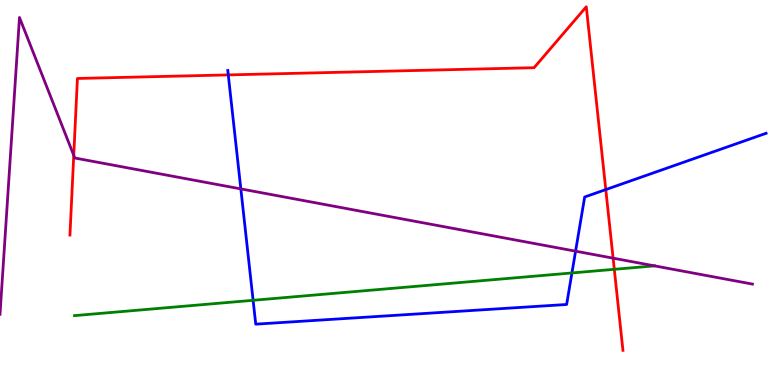[{'lines': ['blue', 'red'], 'intersections': [{'x': 2.95, 'y': 8.05}, {'x': 7.82, 'y': 5.08}]}, {'lines': ['green', 'red'], 'intersections': [{'x': 7.93, 'y': 3.0}]}, {'lines': ['purple', 'red'], 'intersections': [{'x': 0.952, 'y': 5.97}, {'x': 7.91, 'y': 3.29}]}, {'lines': ['blue', 'green'], 'intersections': [{'x': 3.27, 'y': 2.2}, {'x': 7.38, 'y': 2.91}]}, {'lines': ['blue', 'purple'], 'intersections': [{'x': 3.11, 'y': 5.09}, {'x': 7.43, 'y': 3.48}]}, {'lines': ['green', 'purple'], 'intersections': [{'x': 8.45, 'y': 3.09}]}]